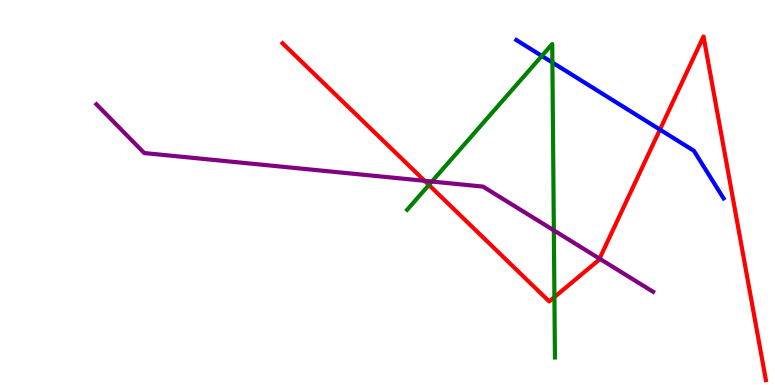[{'lines': ['blue', 'red'], 'intersections': [{'x': 8.52, 'y': 6.63}]}, {'lines': ['green', 'red'], 'intersections': [{'x': 5.53, 'y': 5.2}, {'x': 7.15, 'y': 2.28}]}, {'lines': ['purple', 'red'], 'intersections': [{'x': 5.48, 'y': 5.3}, {'x': 7.74, 'y': 3.28}]}, {'lines': ['blue', 'green'], 'intersections': [{'x': 6.99, 'y': 8.55}, {'x': 7.13, 'y': 8.38}]}, {'lines': ['blue', 'purple'], 'intersections': []}, {'lines': ['green', 'purple'], 'intersections': [{'x': 5.57, 'y': 5.28}, {'x': 7.15, 'y': 4.02}]}]